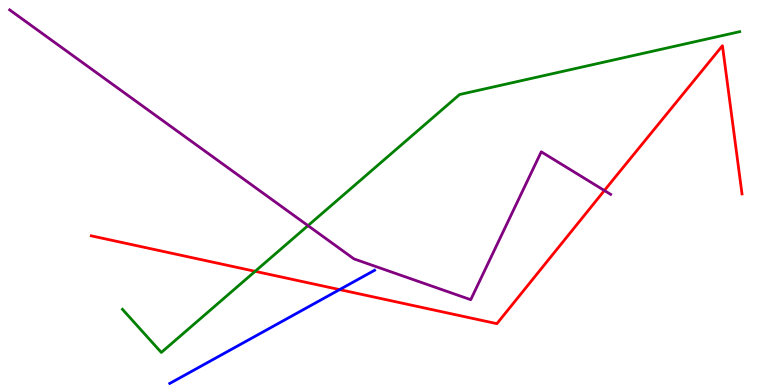[{'lines': ['blue', 'red'], 'intersections': [{'x': 4.38, 'y': 2.48}]}, {'lines': ['green', 'red'], 'intersections': [{'x': 3.29, 'y': 2.95}]}, {'lines': ['purple', 'red'], 'intersections': [{'x': 7.8, 'y': 5.05}]}, {'lines': ['blue', 'green'], 'intersections': []}, {'lines': ['blue', 'purple'], 'intersections': []}, {'lines': ['green', 'purple'], 'intersections': [{'x': 3.97, 'y': 4.14}]}]